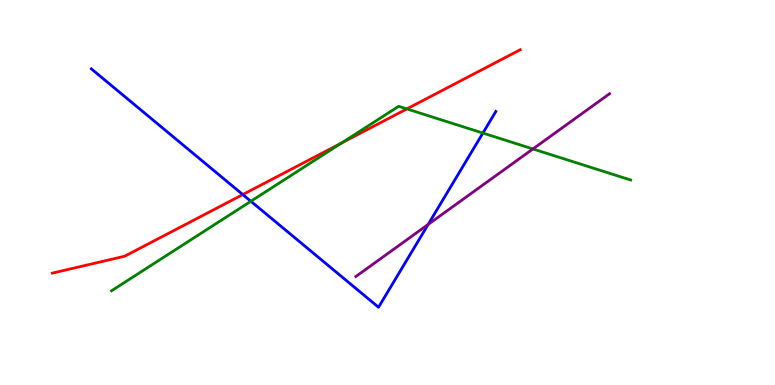[{'lines': ['blue', 'red'], 'intersections': [{'x': 3.13, 'y': 4.95}]}, {'lines': ['green', 'red'], 'intersections': [{'x': 4.41, 'y': 6.28}, {'x': 5.25, 'y': 7.17}]}, {'lines': ['purple', 'red'], 'intersections': []}, {'lines': ['blue', 'green'], 'intersections': [{'x': 3.24, 'y': 4.77}, {'x': 6.23, 'y': 6.54}]}, {'lines': ['blue', 'purple'], 'intersections': [{'x': 5.52, 'y': 4.17}]}, {'lines': ['green', 'purple'], 'intersections': [{'x': 6.88, 'y': 6.13}]}]